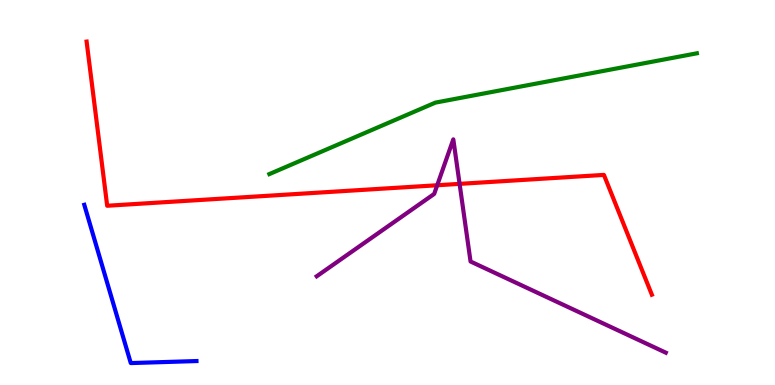[{'lines': ['blue', 'red'], 'intersections': []}, {'lines': ['green', 'red'], 'intersections': []}, {'lines': ['purple', 'red'], 'intersections': [{'x': 5.64, 'y': 5.19}, {'x': 5.93, 'y': 5.22}]}, {'lines': ['blue', 'green'], 'intersections': []}, {'lines': ['blue', 'purple'], 'intersections': []}, {'lines': ['green', 'purple'], 'intersections': []}]